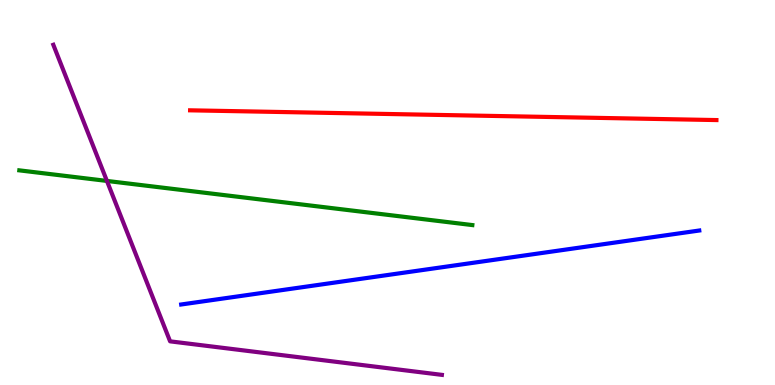[{'lines': ['blue', 'red'], 'intersections': []}, {'lines': ['green', 'red'], 'intersections': []}, {'lines': ['purple', 'red'], 'intersections': []}, {'lines': ['blue', 'green'], 'intersections': []}, {'lines': ['blue', 'purple'], 'intersections': []}, {'lines': ['green', 'purple'], 'intersections': [{'x': 1.38, 'y': 5.3}]}]